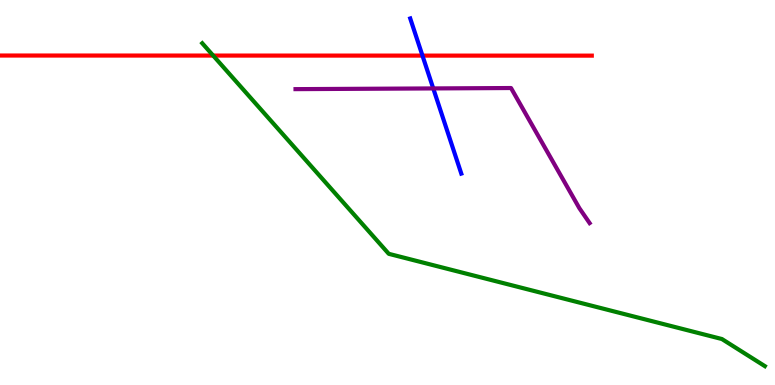[{'lines': ['blue', 'red'], 'intersections': [{'x': 5.45, 'y': 8.56}]}, {'lines': ['green', 'red'], 'intersections': [{'x': 2.75, 'y': 8.56}]}, {'lines': ['purple', 'red'], 'intersections': []}, {'lines': ['blue', 'green'], 'intersections': []}, {'lines': ['blue', 'purple'], 'intersections': [{'x': 5.59, 'y': 7.7}]}, {'lines': ['green', 'purple'], 'intersections': []}]